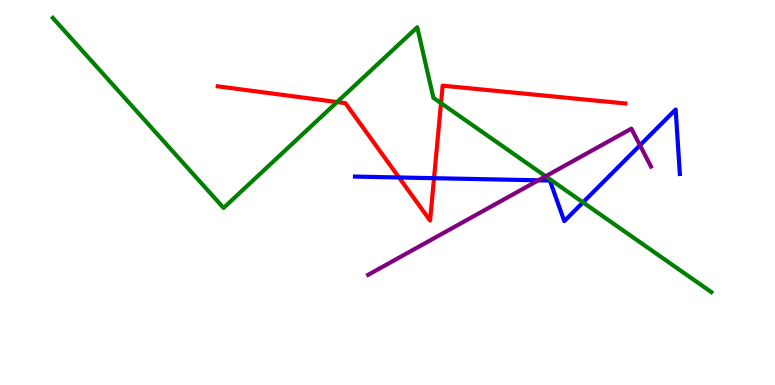[{'lines': ['blue', 'red'], 'intersections': [{'x': 5.15, 'y': 5.39}, {'x': 5.6, 'y': 5.37}]}, {'lines': ['green', 'red'], 'intersections': [{'x': 4.35, 'y': 7.35}, {'x': 5.69, 'y': 7.32}]}, {'lines': ['purple', 'red'], 'intersections': []}, {'lines': ['blue', 'green'], 'intersections': [{'x': 7.52, 'y': 4.74}]}, {'lines': ['blue', 'purple'], 'intersections': [{'x': 6.95, 'y': 5.32}, {'x': 8.26, 'y': 6.23}]}, {'lines': ['green', 'purple'], 'intersections': [{'x': 7.04, 'y': 5.42}]}]